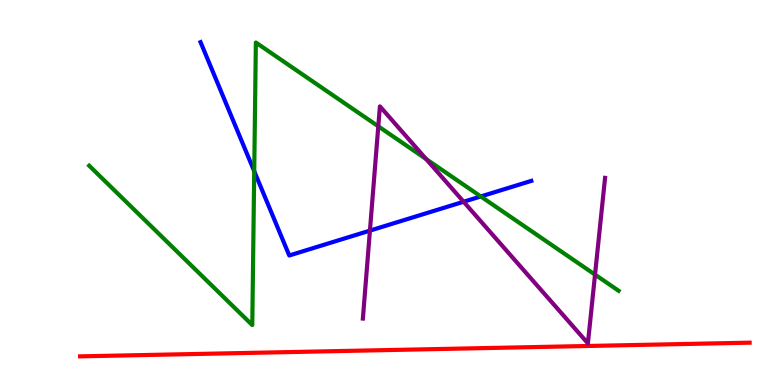[{'lines': ['blue', 'red'], 'intersections': []}, {'lines': ['green', 'red'], 'intersections': []}, {'lines': ['purple', 'red'], 'intersections': []}, {'lines': ['blue', 'green'], 'intersections': [{'x': 3.28, 'y': 5.55}, {'x': 6.2, 'y': 4.9}]}, {'lines': ['blue', 'purple'], 'intersections': [{'x': 4.77, 'y': 4.01}, {'x': 5.98, 'y': 4.76}]}, {'lines': ['green', 'purple'], 'intersections': [{'x': 4.88, 'y': 6.72}, {'x': 5.5, 'y': 5.87}, {'x': 7.68, 'y': 2.87}]}]